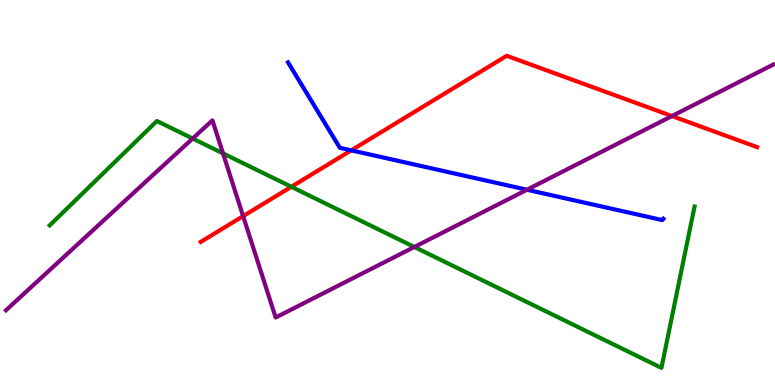[{'lines': ['blue', 'red'], 'intersections': [{'x': 4.53, 'y': 6.09}]}, {'lines': ['green', 'red'], 'intersections': [{'x': 3.76, 'y': 5.15}]}, {'lines': ['purple', 'red'], 'intersections': [{'x': 3.14, 'y': 4.39}, {'x': 8.67, 'y': 6.99}]}, {'lines': ['blue', 'green'], 'intersections': []}, {'lines': ['blue', 'purple'], 'intersections': [{'x': 6.8, 'y': 5.07}]}, {'lines': ['green', 'purple'], 'intersections': [{'x': 2.49, 'y': 6.4}, {'x': 2.88, 'y': 6.02}, {'x': 5.35, 'y': 3.58}]}]